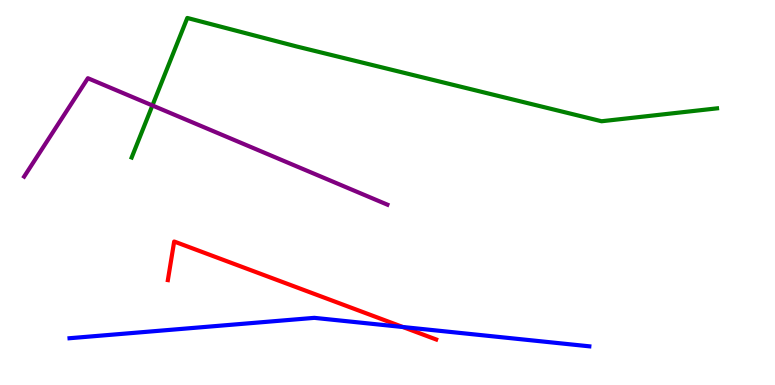[{'lines': ['blue', 'red'], 'intersections': [{'x': 5.2, 'y': 1.51}]}, {'lines': ['green', 'red'], 'intersections': []}, {'lines': ['purple', 'red'], 'intersections': []}, {'lines': ['blue', 'green'], 'intersections': []}, {'lines': ['blue', 'purple'], 'intersections': []}, {'lines': ['green', 'purple'], 'intersections': [{'x': 1.97, 'y': 7.26}]}]